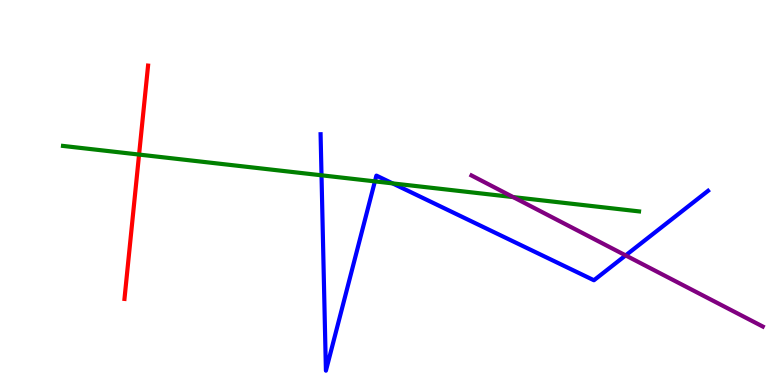[{'lines': ['blue', 'red'], 'intersections': []}, {'lines': ['green', 'red'], 'intersections': [{'x': 1.79, 'y': 5.99}]}, {'lines': ['purple', 'red'], 'intersections': []}, {'lines': ['blue', 'green'], 'intersections': [{'x': 4.15, 'y': 5.45}, {'x': 4.84, 'y': 5.29}, {'x': 5.07, 'y': 5.24}]}, {'lines': ['blue', 'purple'], 'intersections': [{'x': 8.07, 'y': 3.37}]}, {'lines': ['green', 'purple'], 'intersections': [{'x': 6.62, 'y': 4.88}]}]